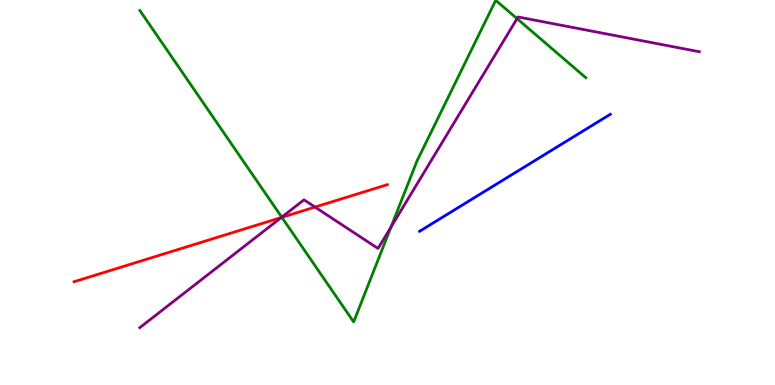[{'lines': ['blue', 'red'], 'intersections': []}, {'lines': ['green', 'red'], 'intersections': [{'x': 3.64, 'y': 4.35}]}, {'lines': ['purple', 'red'], 'intersections': [{'x': 3.63, 'y': 4.35}, {'x': 4.06, 'y': 4.62}]}, {'lines': ['blue', 'green'], 'intersections': []}, {'lines': ['blue', 'purple'], 'intersections': []}, {'lines': ['green', 'purple'], 'intersections': [{'x': 3.64, 'y': 4.36}, {'x': 5.05, 'y': 4.1}, {'x': 6.67, 'y': 9.52}]}]